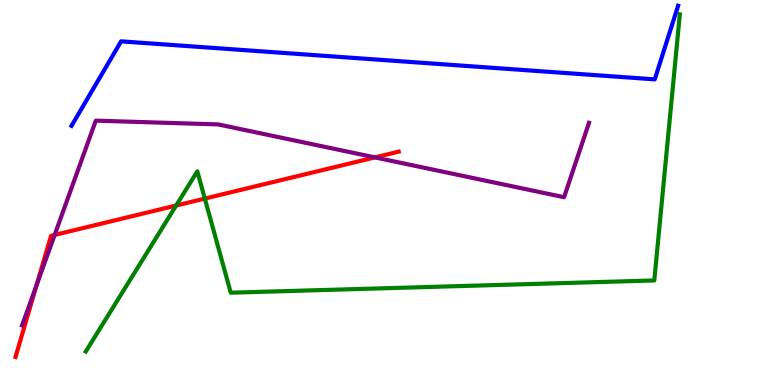[{'lines': ['blue', 'red'], 'intersections': []}, {'lines': ['green', 'red'], 'intersections': [{'x': 2.27, 'y': 4.66}, {'x': 2.64, 'y': 4.84}]}, {'lines': ['purple', 'red'], 'intersections': [{'x': 0.472, 'y': 2.6}, {'x': 0.705, 'y': 3.9}, {'x': 4.84, 'y': 5.91}]}, {'lines': ['blue', 'green'], 'intersections': []}, {'lines': ['blue', 'purple'], 'intersections': []}, {'lines': ['green', 'purple'], 'intersections': []}]